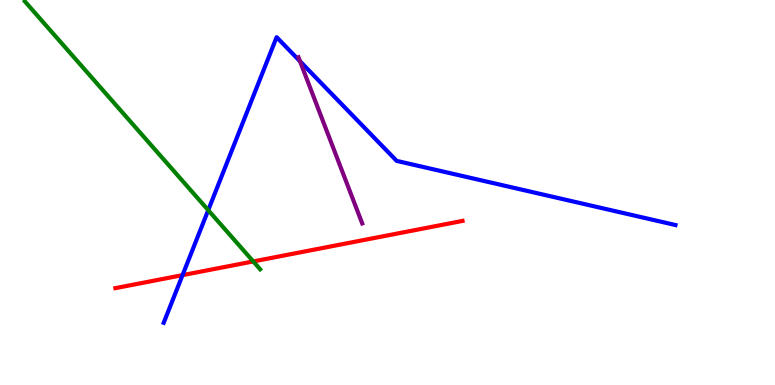[{'lines': ['blue', 'red'], 'intersections': [{'x': 2.36, 'y': 2.85}]}, {'lines': ['green', 'red'], 'intersections': [{'x': 3.27, 'y': 3.21}]}, {'lines': ['purple', 'red'], 'intersections': []}, {'lines': ['blue', 'green'], 'intersections': [{'x': 2.69, 'y': 4.54}]}, {'lines': ['blue', 'purple'], 'intersections': [{'x': 3.87, 'y': 8.41}]}, {'lines': ['green', 'purple'], 'intersections': []}]